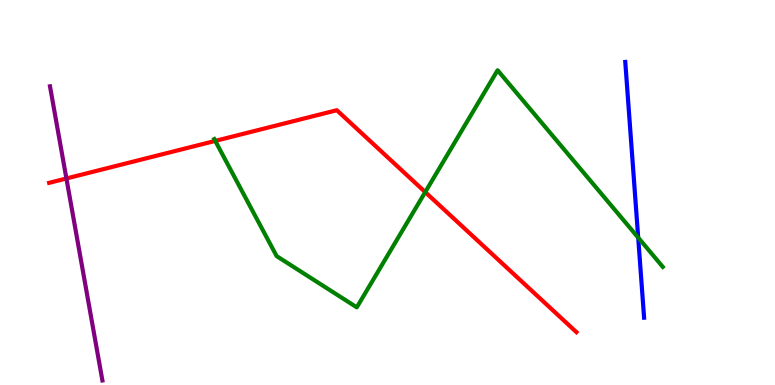[{'lines': ['blue', 'red'], 'intersections': []}, {'lines': ['green', 'red'], 'intersections': [{'x': 2.78, 'y': 6.34}, {'x': 5.49, 'y': 5.01}]}, {'lines': ['purple', 'red'], 'intersections': [{'x': 0.857, 'y': 5.36}]}, {'lines': ['blue', 'green'], 'intersections': [{'x': 8.23, 'y': 3.83}]}, {'lines': ['blue', 'purple'], 'intersections': []}, {'lines': ['green', 'purple'], 'intersections': []}]